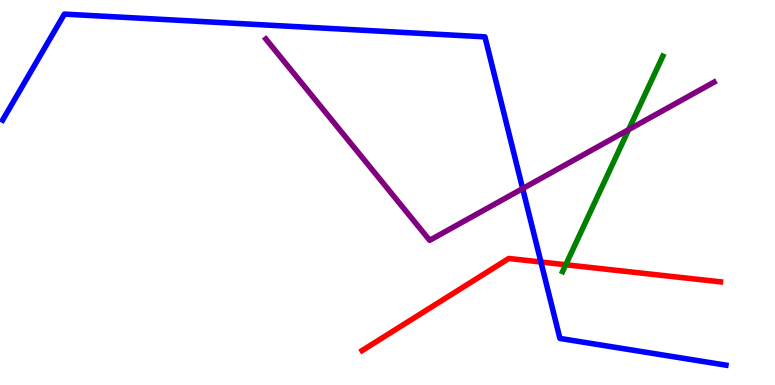[{'lines': ['blue', 'red'], 'intersections': [{'x': 6.98, 'y': 3.19}]}, {'lines': ['green', 'red'], 'intersections': [{'x': 7.3, 'y': 3.12}]}, {'lines': ['purple', 'red'], 'intersections': []}, {'lines': ['blue', 'green'], 'intersections': []}, {'lines': ['blue', 'purple'], 'intersections': [{'x': 6.74, 'y': 5.1}]}, {'lines': ['green', 'purple'], 'intersections': [{'x': 8.11, 'y': 6.63}]}]